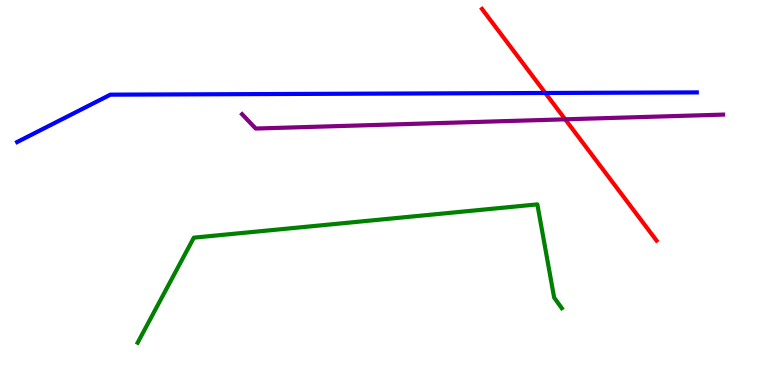[{'lines': ['blue', 'red'], 'intersections': [{'x': 7.04, 'y': 7.58}]}, {'lines': ['green', 'red'], 'intersections': []}, {'lines': ['purple', 'red'], 'intersections': [{'x': 7.29, 'y': 6.9}]}, {'lines': ['blue', 'green'], 'intersections': []}, {'lines': ['blue', 'purple'], 'intersections': []}, {'lines': ['green', 'purple'], 'intersections': []}]